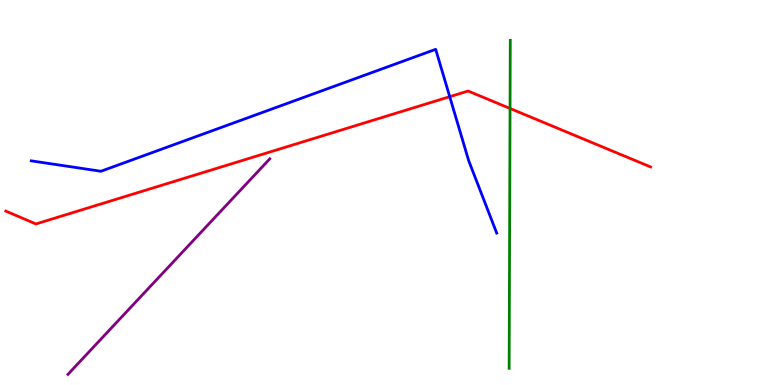[{'lines': ['blue', 'red'], 'intersections': [{'x': 5.8, 'y': 7.49}]}, {'lines': ['green', 'red'], 'intersections': [{'x': 6.58, 'y': 7.18}]}, {'lines': ['purple', 'red'], 'intersections': []}, {'lines': ['blue', 'green'], 'intersections': []}, {'lines': ['blue', 'purple'], 'intersections': []}, {'lines': ['green', 'purple'], 'intersections': []}]